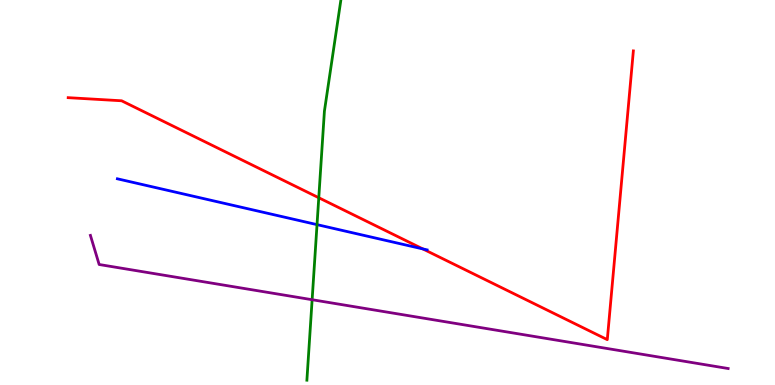[{'lines': ['blue', 'red'], 'intersections': [{'x': 5.46, 'y': 3.53}]}, {'lines': ['green', 'red'], 'intersections': [{'x': 4.11, 'y': 4.86}]}, {'lines': ['purple', 'red'], 'intersections': []}, {'lines': ['blue', 'green'], 'intersections': [{'x': 4.09, 'y': 4.17}]}, {'lines': ['blue', 'purple'], 'intersections': []}, {'lines': ['green', 'purple'], 'intersections': [{'x': 4.03, 'y': 2.22}]}]